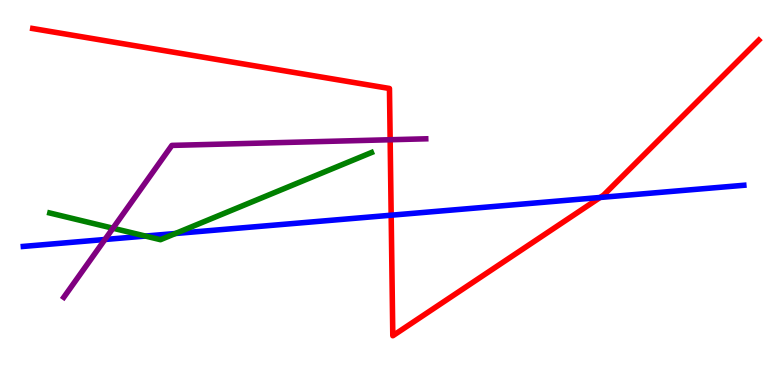[{'lines': ['blue', 'red'], 'intersections': [{'x': 5.05, 'y': 4.41}, {'x': 7.74, 'y': 4.87}]}, {'lines': ['green', 'red'], 'intersections': []}, {'lines': ['purple', 'red'], 'intersections': [{'x': 5.03, 'y': 6.37}]}, {'lines': ['blue', 'green'], 'intersections': [{'x': 1.88, 'y': 3.87}, {'x': 2.26, 'y': 3.93}]}, {'lines': ['blue', 'purple'], 'intersections': [{'x': 1.35, 'y': 3.78}]}, {'lines': ['green', 'purple'], 'intersections': [{'x': 1.46, 'y': 4.07}]}]